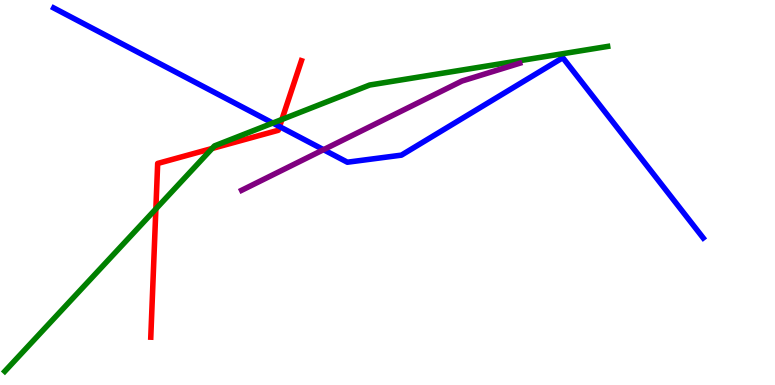[{'lines': ['blue', 'red'], 'intersections': [{'x': 3.61, 'y': 6.71}]}, {'lines': ['green', 'red'], 'intersections': [{'x': 2.01, 'y': 4.57}, {'x': 2.74, 'y': 6.14}, {'x': 3.64, 'y': 6.9}]}, {'lines': ['purple', 'red'], 'intersections': []}, {'lines': ['blue', 'green'], 'intersections': [{'x': 3.52, 'y': 6.8}]}, {'lines': ['blue', 'purple'], 'intersections': [{'x': 4.17, 'y': 6.11}]}, {'lines': ['green', 'purple'], 'intersections': []}]